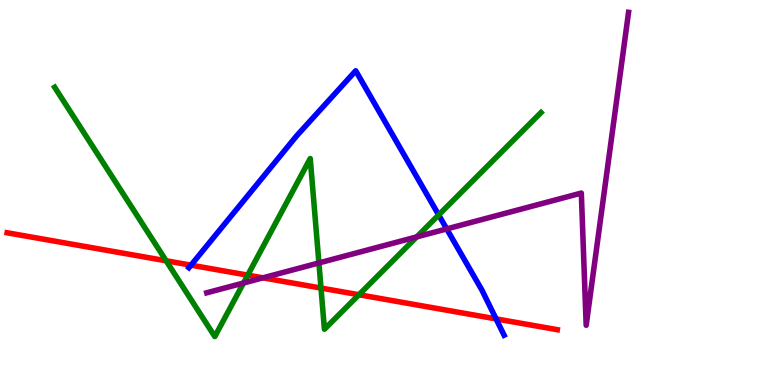[{'lines': ['blue', 'red'], 'intersections': [{'x': 2.46, 'y': 3.11}, {'x': 6.4, 'y': 1.72}]}, {'lines': ['green', 'red'], 'intersections': [{'x': 2.14, 'y': 3.23}, {'x': 3.2, 'y': 2.85}, {'x': 4.14, 'y': 2.52}, {'x': 4.63, 'y': 2.34}]}, {'lines': ['purple', 'red'], 'intersections': [{'x': 3.39, 'y': 2.78}]}, {'lines': ['blue', 'green'], 'intersections': [{'x': 5.66, 'y': 4.42}]}, {'lines': ['blue', 'purple'], 'intersections': [{'x': 5.76, 'y': 4.05}]}, {'lines': ['green', 'purple'], 'intersections': [{'x': 3.14, 'y': 2.65}, {'x': 4.12, 'y': 3.17}, {'x': 5.38, 'y': 3.85}]}]